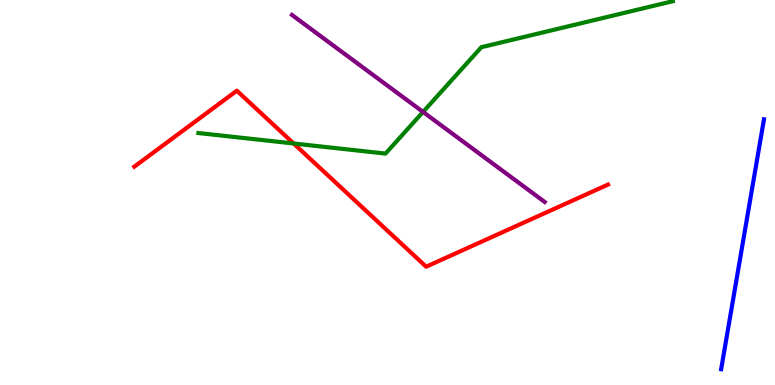[{'lines': ['blue', 'red'], 'intersections': []}, {'lines': ['green', 'red'], 'intersections': [{'x': 3.79, 'y': 6.27}]}, {'lines': ['purple', 'red'], 'intersections': []}, {'lines': ['blue', 'green'], 'intersections': []}, {'lines': ['blue', 'purple'], 'intersections': []}, {'lines': ['green', 'purple'], 'intersections': [{'x': 5.46, 'y': 7.09}]}]